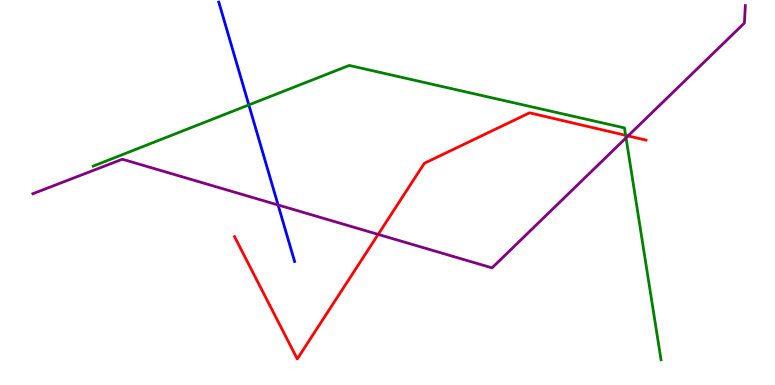[{'lines': ['blue', 'red'], 'intersections': []}, {'lines': ['green', 'red'], 'intersections': [{'x': 8.07, 'y': 6.49}]}, {'lines': ['purple', 'red'], 'intersections': [{'x': 4.88, 'y': 3.91}, {'x': 8.1, 'y': 6.47}]}, {'lines': ['blue', 'green'], 'intersections': [{'x': 3.21, 'y': 7.27}]}, {'lines': ['blue', 'purple'], 'intersections': [{'x': 3.59, 'y': 4.68}]}, {'lines': ['green', 'purple'], 'intersections': [{'x': 8.08, 'y': 6.42}]}]